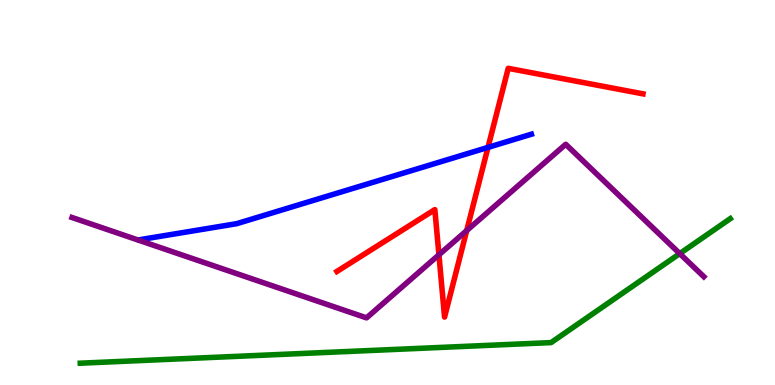[{'lines': ['blue', 'red'], 'intersections': [{'x': 6.3, 'y': 6.17}]}, {'lines': ['green', 'red'], 'intersections': []}, {'lines': ['purple', 'red'], 'intersections': [{'x': 5.66, 'y': 3.38}, {'x': 6.02, 'y': 4.01}]}, {'lines': ['blue', 'green'], 'intersections': []}, {'lines': ['blue', 'purple'], 'intersections': []}, {'lines': ['green', 'purple'], 'intersections': [{'x': 8.77, 'y': 3.41}]}]